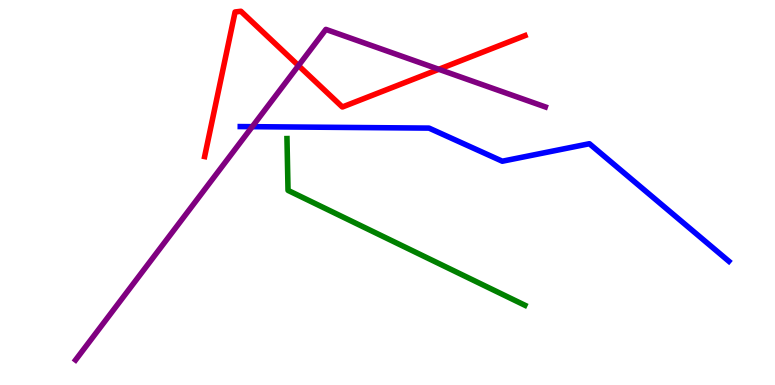[{'lines': ['blue', 'red'], 'intersections': []}, {'lines': ['green', 'red'], 'intersections': []}, {'lines': ['purple', 'red'], 'intersections': [{'x': 3.85, 'y': 8.3}, {'x': 5.66, 'y': 8.2}]}, {'lines': ['blue', 'green'], 'intersections': []}, {'lines': ['blue', 'purple'], 'intersections': [{'x': 3.25, 'y': 6.71}]}, {'lines': ['green', 'purple'], 'intersections': []}]